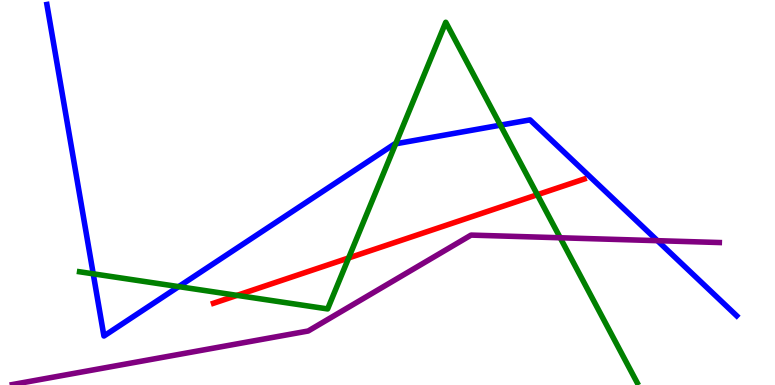[{'lines': ['blue', 'red'], 'intersections': []}, {'lines': ['green', 'red'], 'intersections': [{'x': 3.06, 'y': 2.33}, {'x': 4.5, 'y': 3.3}, {'x': 6.93, 'y': 4.94}]}, {'lines': ['purple', 'red'], 'intersections': []}, {'lines': ['blue', 'green'], 'intersections': [{'x': 1.2, 'y': 2.89}, {'x': 2.31, 'y': 2.56}, {'x': 5.11, 'y': 6.26}, {'x': 6.46, 'y': 6.75}]}, {'lines': ['blue', 'purple'], 'intersections': [{'x': 8.48, 'y': 3.75}]}, {'lines': ['green', 'purple'], 'intersections': [{'x': 7.23, 'y': 3.82}]}]